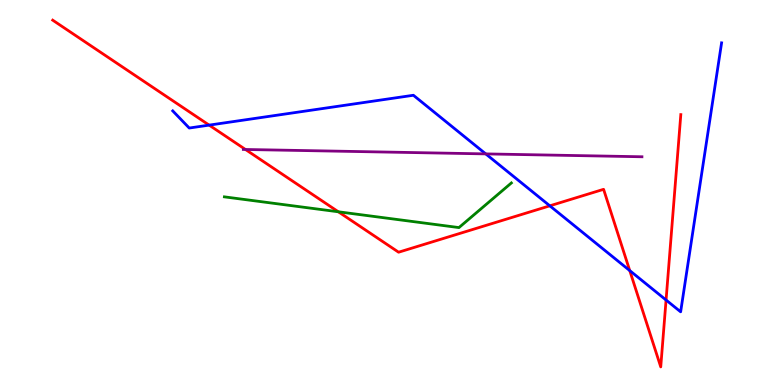[{'lines': ['blue', 'red'], 'intersections': [{'x': 2.7, 'y': 6.75}, {'x': 7.09, 'y': 4.65}, {'x': 8.13, 'y': 2.97}, {'x': 8.59, 'y': 2.21}]}, {'lines': ['green', 'red'], 'intersections': [{'x': 4.37, 'y': 4.5}]}, {'lines': ['purple', 'red'], 'intersections': [{'x': 3.17, 'y': 6.12}]}, {'lines': ['blue', 'green'], 'intersections': []}, {'lines': ['blue', 'purple'], 'intersections': [{'x': 6.27, 'y': 6.0}]}, {'lines': ['green', 'purple'], 'intersections': []}]